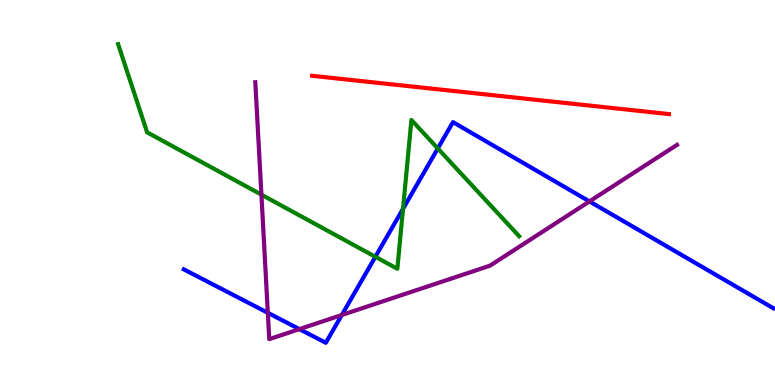[{'lines': ['blue', 'red'], 'intersections': []}, {'lines': ['green', 'red'], 'intersections': []}, {'lines': ['purple', 'red'], 'intersections': []}, {'lines': ['blue', 'green'], 'intersections': [{'x': 4.84, 'y': 3.33}, {'x': 5.2, 'y': 4.58}, {'x': 5.65, 'y': 6.14}]}, {'lines': ['blue', 'purple'], 'intersections': [{'x': 3.46, 'y': 1.87}, {'x': 3.86, 'y': 1.45}, {'x': 4.41, 'y': 1.82}, {'x': 7.61, 'y': 4.77}]}, {'lines': ['green', 'purple'], 'intersections': [{'x': 3.37, 'y': 4.94}]}]